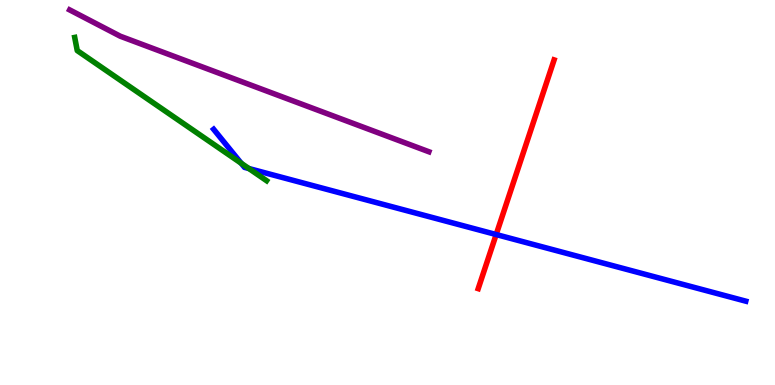[{'lines': ['blue', 'red'], 'intersections': [{'x': 6.4, 'y': 3.91}]}, {'lines': ['green', 'red'], 'intersections': []}, {'lines': ['purple', 'red'], 'intersections': []}, {'lines': ['blue', 'green'], 'intersections': [{'x': 3.11, 'y': 5.76}, {'x': 3.21, 'y': 5.62}]}, {'lines': ['blue', 'purple'], 'intersections': []}, {'lines': ['green', 'purple'], 'intersections': []}]